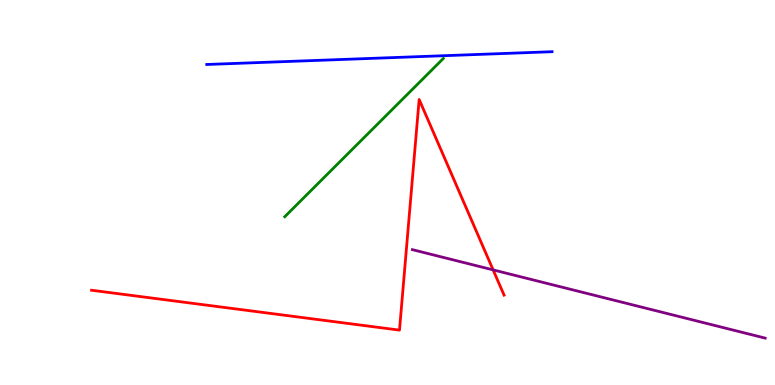[{'lines': ['blue', 'red'], 'intersections': []}, {'lines': ['green', 'red'], 'intersections': []}, {'lines': ['purple', 'red'], 'intersections': [{'x': 6.36, 'y': 2.99}]}, {'lines': ['blue', 'green'], 'intersections': []}, {'lines': ['blue', 'purple'], 'intersections': []}, {'lines': ['green', 'purple'], 'intersections': []}]